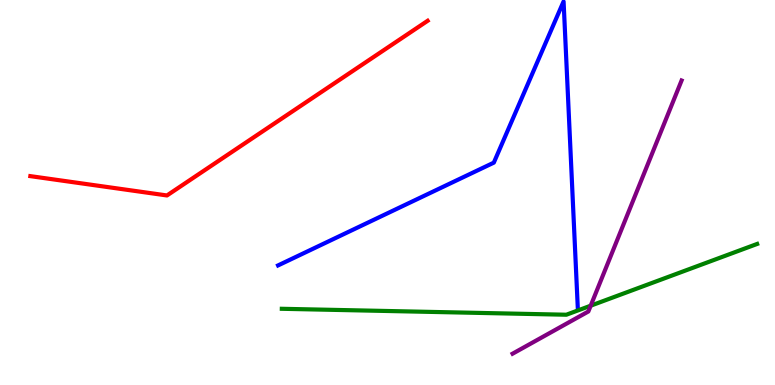[{'lines': ['blue', 'red'], 'intersections': []}, {'lines': ['green', 'red'], 'intersections': []}, {'lines': ['purple', 'red'], 'intersections': []}, {'lines': ['blue', 'green'], 'intersections': []}, {'lines': ['blue', 'purple'], 'intersections': []}, {'lines': ['green', 'purple'], 'intersections': [{'x': 7.62, 'y': 2.06}]}]